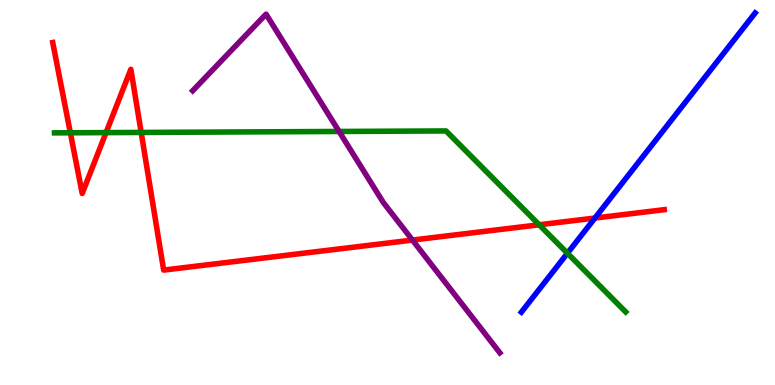[{'lines': ['blue', 'red'], 'intersections': [{'x': 7.68, 'y': 4.34}]}, {'lines': ['green', 'red'], 'intersections': [{'x': 0.908, 'y': 6.55}, {'x': 1.37, 'y': 6.56}, {'x': 1.82, 'y': 6.56}, {'x': 6.96, 'y': 4.16}]}, {'lines': ['purple', 'red'], 'intersections': [{'x': 5.32, 'y': 3.76}]}, {'lines': ['blue', 'green'], 'intersections': [{'x': 7.32, 'y': 3.42}]}, {'lines': ['blue', 'purple'], 'intersections': []}, {'lines': ['green', 'purple'], 'intersections': [{'x': 4.38, 'y': 6.59}]}]